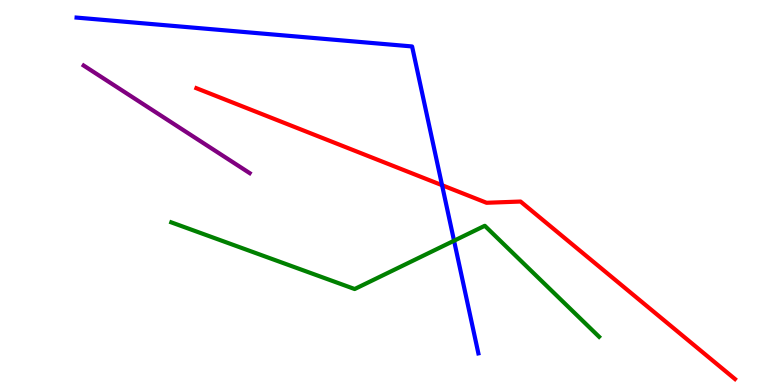[{'lines': ['blue', 'red'], 'intersections': [{'x': 5.7, 'y': 5.19}]}, {'lines': ['green', 'red'], 'intersections': []}, {'lines': ['purple', 'red'], 'intersections': []}, {'lines': ['blue', 'green'], 'intersections': [{'x': 5.86, 'y': 3.75}]}, {'lines': ['blue', 'purple'], 'intersections': []}, {'lines': ['green', 'purple'], 'intersections': []}]